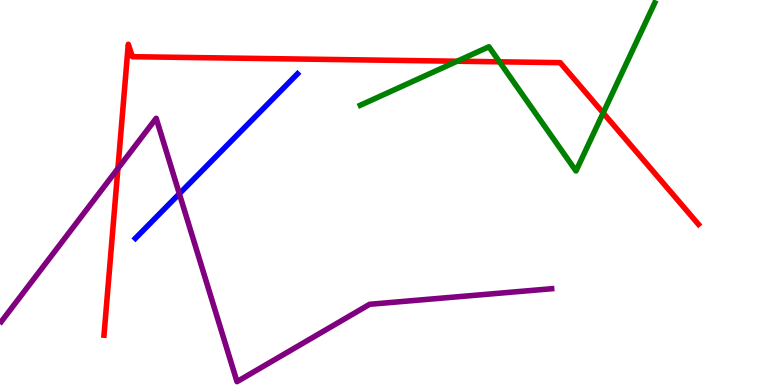[{'lines': ['blue', 'red'], 'intersections': []}, {'lines': ['green', 'red'], 'intersections': [{'x': 5.9, 'y': 8.41}, {'x': 6.44, 'y': 8.39}, {'x': 7.78, 'y': 7.07}]}, {'lines': ['purple', 'red'], 'intersections': [{'x': 1.52, 'y': 5.62}]}, {'lines': ['blue', 'green'], 'intersections': []}, {'lines': ['blue', 'purple'], 'intersections': [{'x': 2.31, 'y': 4.97}]}, {'lines': ['green', 'purple'], 'intersections': []}]